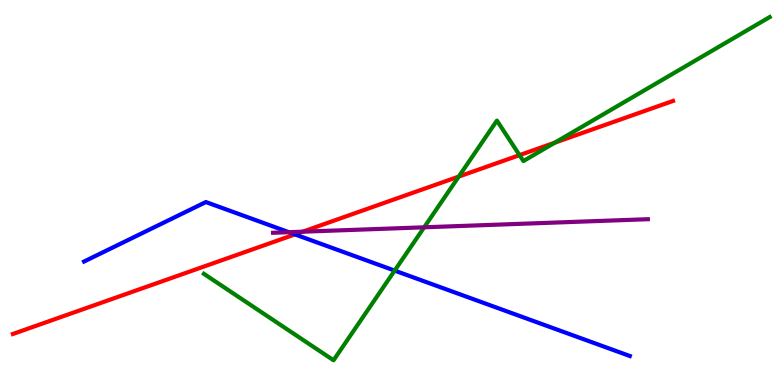[{'lines': ['blue', 'red'], 'intersections': [{'x': 3.81, 'y': 3.91}]}, {'lines': ['green', 'red'], 'intersections': [{'x': 5.92, 'y': 5.41}, {'x': 6.7, 'y': 5.97}, {'x': 7.16, 'y': 6.29}]}, {'lines': ['purple', 'red'], 'intersections': [{'x': 3.9, 'y': 3.98}]}, {'lines': ['blue', 'green'], 'intersections': [{'x': 5.09, 'y': 2.97}]}, {'lines': ['blue', 'purple'], 'intersections': [{'x': 3.73, 'y': 3.97}]}, {'lines': ['green', 'purple'], 'intersections': [{'x': 5.47, 'y': 4.1}]}]